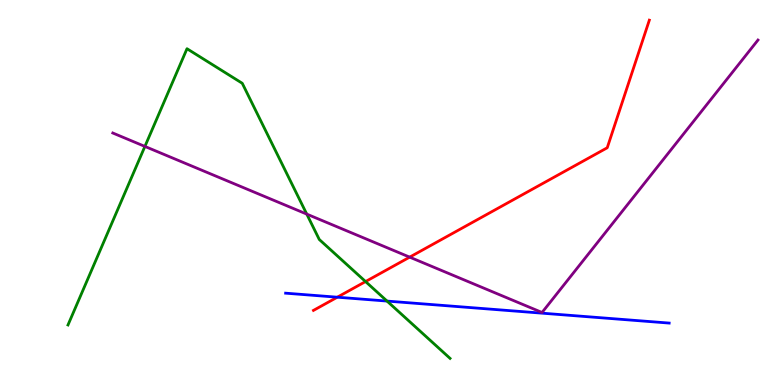[{'lines': ['blue', 'red'], 'intersections': [{'x': 4.35, 'y': 2.28}]}, {'lines': ['green', 'red'], 'intersections': [{'x': 4.72, 'y': 2.69}]}, {'lines': ['purple', 'red'], 'intersections': [{'x': 5.29, 'y': 3.32}]}, {'lines': ['blue', 'green'], 'intersections': [{'x': 4.99, 'y': 2.18}]}, {'lines': ['blue', 'purple'], 'intersections': []}, {'lines': ['green', 'purple'], 'intersections': [{'x': 1.87, 'y': 6.2}, {'x': 3.96, 'y': 4.44}]}]